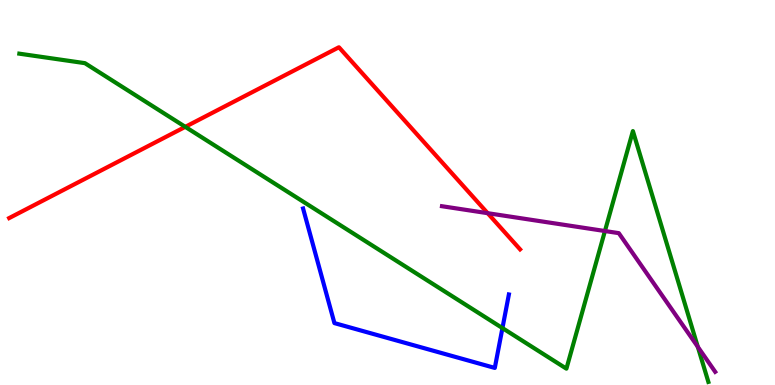[{'lines': ['blue', 'red'], 'intersections': []}, {'lines': ['green', 'red'], 'intersections': [{'x': 2.39, 'y': 6.71}]}, {'lines': ['purple', 'red'], 'intersections': [{'x': 6.29, 'y': 4.46}]}, {'lines': ['blue', 'green'], 'intersections': [{'x': 6.48, 'y': 1.48}]}, {'lines': ['blue', 'purple'], 'intersections': []}, {'lines': ['green', 'purple'], 'intersections': [{'x': 7.81, 'y': 4.0}, {'x': 9.0, 'y': 0.992}]}]